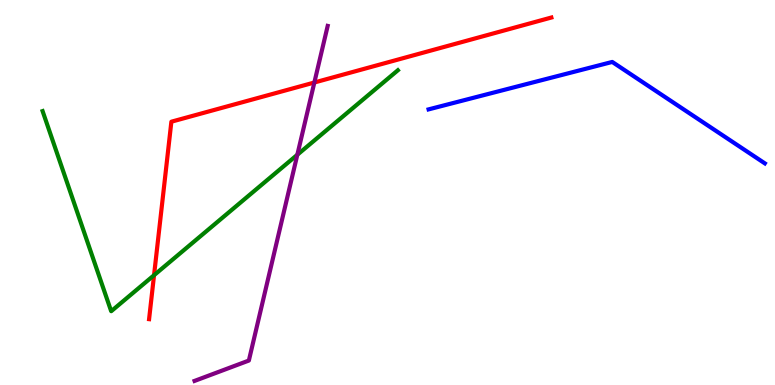[{'lines': ['blue', 'red'], 'intersections': []}, {'lines': ['green', 'red'], 'intersections': [{'x': 1.99, 'y': 2.85}]}, {'lines': ['purple', 'red'], 'intersections': [{'x': 4.06, 'y': 7.86}]}, {'lines': ['blue', 'green'], 'intersections': []}, {'lines': ['blue', 'purple'], 'intersections': []}, {'lines': ['green', 'purple'], 'intersections': [{'x': 3.84, 'y': 5.98}]}]